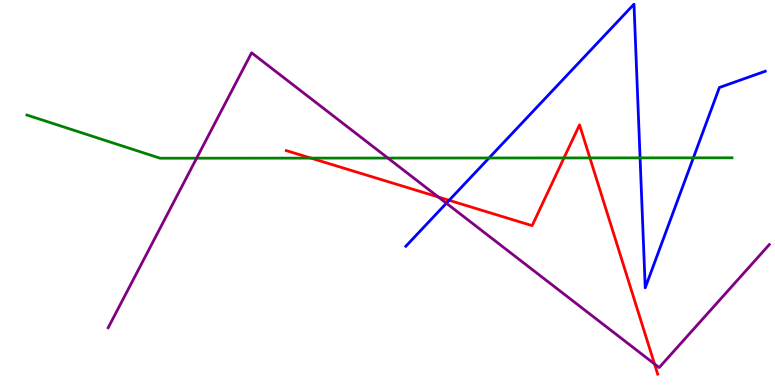[{'lines': ['blue', 'red'], 'intersections': [{'x': 5.8, 'y': 4.8}]}, {'lines': ['green', 'red'], 'intersections': [{'x': 4.01, 'y': 5.89}, {'x': 7.28, 'y': 5.9}, {'x': 7.61, 'y': 5.9}]}, {'lines': ['purple', 'red'], 'intersections': [{'x': 5.66, 'y': 4.88}, {'x': 8.45, 'y': 0.547}]}, {'lines': ['blue', 'green'], 'intersections': [{'x': 6.31, 'y': 5.9}, {'x': 8.26, 'y': 5.9}, {'x': 8.95, 'y': 5.9}]}, {'lines': ['blue', 'purple'], 'intersections': [{'x': 5.76, 'y': 4.72}]}, {'lines': ['green', 'purple'], 'intersections': [{'x': 2.54, 'y': 5.89}, {'x': 5.01, 'y': 5.89}]}]